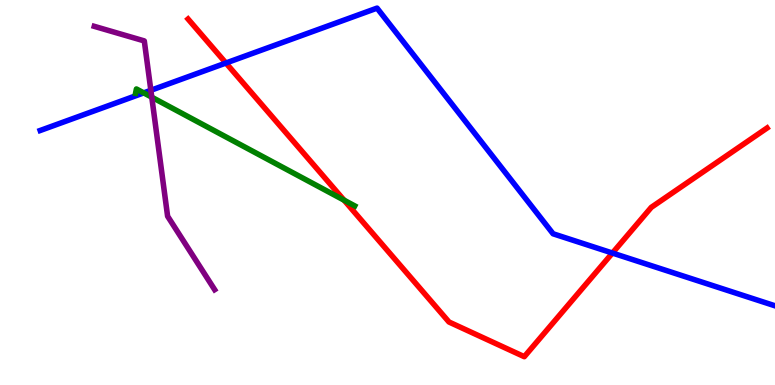[{'lines': ['blue', 'red'], 'intersections': [{'x': 2.92, 'y': 8.36}, {'x': 7.9, 'y': 3.43}]}, {'lines': ['green', 'red'], 'intersections': [{'x': 4.44, 'y': 4.8}]}, {'lines': ['purple', 'red'], 'intersections': []}, {'lines': ['blue', 'green'], 'intersections': [{'x': 1.85, 'y': 7.59}]}, {'lines': ['blue', 'purple'], 'intersections': [{'x': 1.95, 'y': 7.65}]}, {'lines': ['green', 'purple'], 'intersections': [{'x': 1.96, 'y': 7.48}]}]